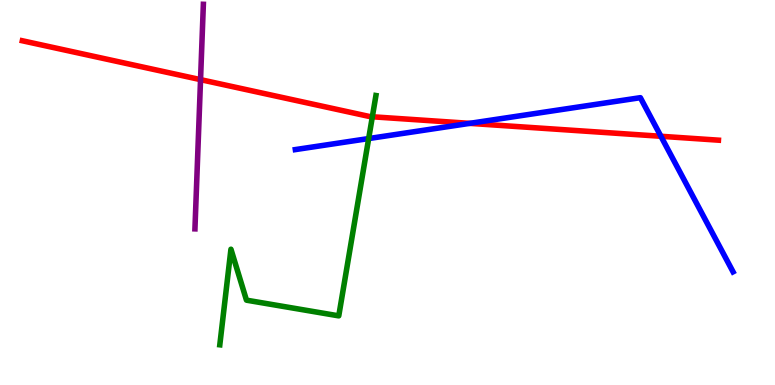[{'lines': ['blue', 'red'], 'intersections': [{'x': 6.06, 'y': 6.8}, {'x': 8.53, 'y': 6.46}]}, {'lines': ['green', 'red'], 'intersections': [{'x': 4.8, 'y': 6.97}]}, {'lines': ['purple', 'red'], 'intersections': [{'x': 2.59, 'y': 7.93}]}, {'lines': ['blue', 'green'], 'intersections': [{'x': 4.76, 'y': 6.4}]}, {'lines': ['blue', 'purple'], 'intersections': []}, {'lines': ['green', 'purple'], 'intersections': []}]